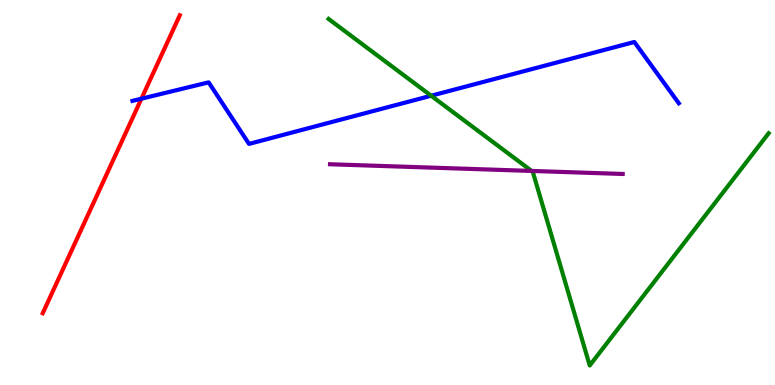[{'lines': ['blue', 'red'], 'intersections': [{'x': 1.82, 'y': 7.44}]}, {'lines': ['green', 'red'], 'intersections': []}, {'lines': ['purple', 'red'], 'intersections': []}, {'lines': ['blue', 'green'], 'intersections': [{'x': 5.56, 'y': 7.51}]}, {'lines': ['blue', 'purple'], 'intersections': []}, {'lines': ['green', 'purple'], 'intersections': [{'x': 6.86, 'y': 5.56}]}]